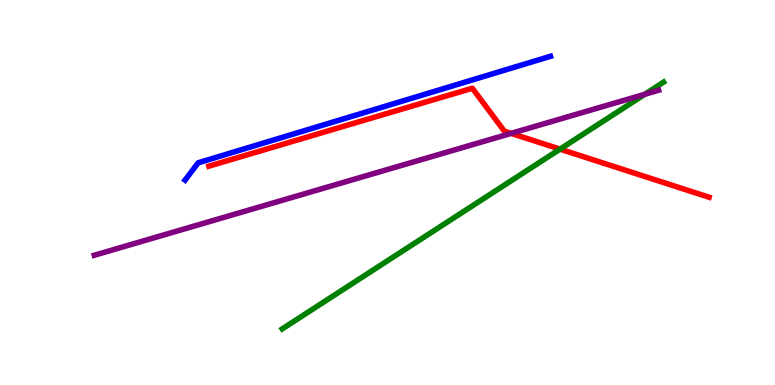[{'lines': ['blue', 'red'], 'intersections': []}, {'lines': ['green', 'red'], 'intersections': [{'x': 7.23, 'y': 6.13}]}, {'lines': ['purple', 'red'], 'intersections': [{'x': 6.6, 'y': 6.54}]}, {'lines': ['blue', 'green'], 'intersections': []}, {'lines': ['blue', 'purple'], 'intersections': []}, {'lines': ['green', 'purple'], 'intersections': [{'x': 8.32, 'y': 7.55}]}]